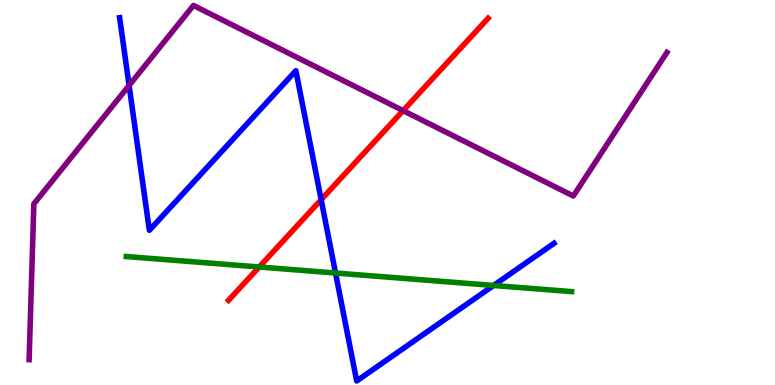[{'lines': ['blue', 'red'], 'intersections': [{'x': 4.14, 'y': 4.81}]}, {'lines': ['green', 'red'], 'intersections': [{'x': 3.34, 'y': 3.07}]}, {'lines': ['purple', 'red'], 'intersections': [{'x': 5.2, 'y': 7.13}]}, {'lines': ['blue', 'green'], 'intersections': [{'x': 4.33, 'y': 2.91}, {'x': 6.37, 'y': 2.59}]}, {'lines': ['blue', 'purple'], 'intersections': [{'x': 1.67, 'y': 7.78}]}, {'lines': ['green', 'purple'], 'intersections': []}]